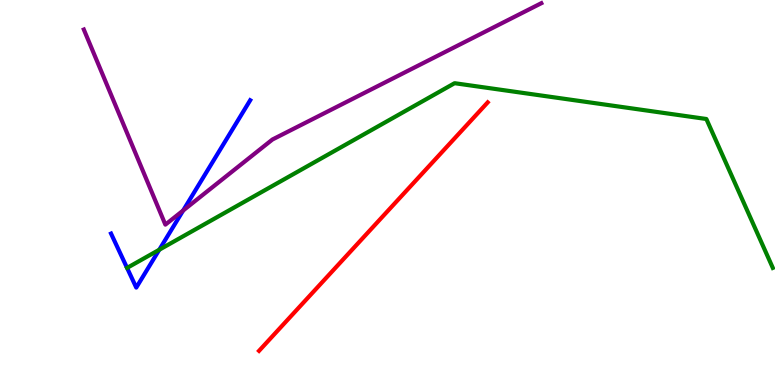[{'lines': ['blue', 'red'], 'intersections': []}, {'lines': ['green', 'red'], 'intersections': []}, {'lines': ['purple', 'red'], 'intersections': []}, {'lines': ['blue', 'green'], 'intersections': [{'x': 2.06, 'y': 3.51}]}, {'lines': ['blue', 'purple'], 'intersections': [{'x': 2.36, 'y': 4.53}]}, {'lines': ['green', 'purple'], 'intersections': []}]